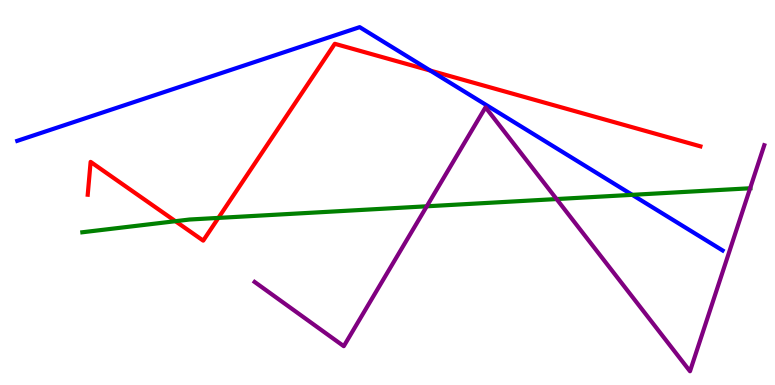[{'lines': ['blue', 'red'], 'intersections': [{'x': 5.55, 'y': 8.17}]}, {'lines': ['green', 'red'], 'intersections': [{'x': 2.26, 'y': 4.25}, {'x': 2.82, 'y': 4.34}]}, {'lines': ['purple', 'red'], 'intersections': []}, {'lines': ['blue', 'green'], 'intersections': [{'x': 8.16, 'y': 4.94}]}, {'lines': ['blue', 'purple'], 'intersections': []}, {'lines': ['green', 'purple'], 'intersections': [{'x': 5.51, 'y': 4.64}, {'x': 7.18, 'y': 4.83}, {'x': 9.68, 'y': 5.11}]}]